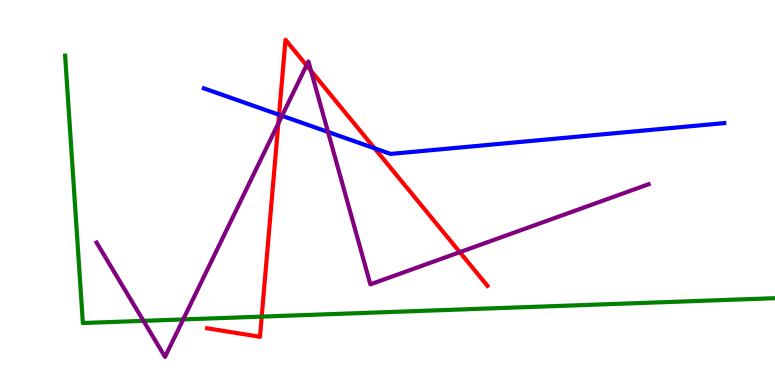[{'lines': ['blue', 'red'], 'intersections': [{'x': 3.6, 'y': 7.02}, {'x': 4.83, 'y': 6.15}]}, {'lines': ['green', 'red'], 'intersections': [{'x': 3.38, 'y': 1.78}]}, {'lines': ['purple', 'red'], 'intersections': [{'x': 3.59, 'y': 6.79}, {'x': 3.95, 'y': 8.3}, {'x': 4.01, 'y': 8.16}, {'x': 5.93, 'y': 3.45}]}, {'lines': ['blue', 'green'], 'intersections': []}, {'lines': ['blue', 'purple'], 'intersections': [{'x': 3.64, 'y': 6.99}, {'x': 4.23, 'y': 6.57}]}, {'lines': ['green', 'purple'], 'intersections': [{'x': 1.85, 'y': 1.67}, {'x': 2.36, 'y': 1.7}]}]